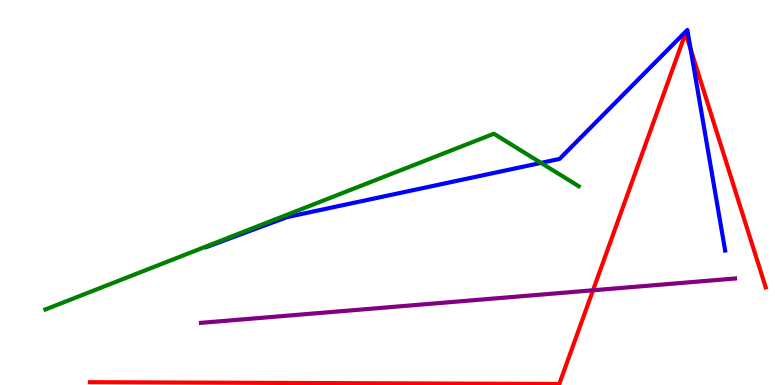[{'lines': ['blue', 'red'], 'intersections': [{'x': 8.91, 'y': 8.72}]}, {'lines': ['green', 'red'], 'intersections': []}, {'lines': ['purple', 'red'], 'intersections': [{'x': 7.65, 'y': 2.46}]}, {'lines': ['blue', 'green'], 'intersections': [{'x': 6.98, 'y': 5.77}]}, {'lines': ['blue', 'purple'], 'intersections': []}, {'lines': ['green', 'purple'], 'intersections': []}]